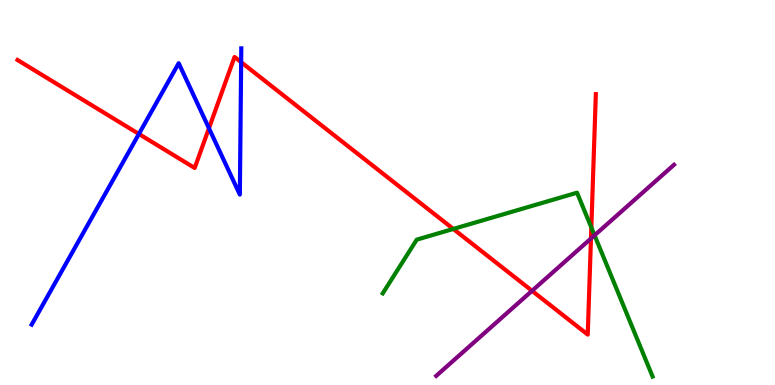[{'lines': ['blue', 'red'], 'intersections': [{'x': 1.79, 'y': 6.52}, {'x': 2.7, 'y': 6.67}, {'x': 3.11, 'y': 8.38}]}, {'lines': ['green', 'red'], 'intersections': [{'x': 5.85, 'y': 4.05}, {'x': 7.63, 'y': 4.09}]}, {'lines': ['purple', 'red'], 'intersections': [{'x': 6.86, 'y': 2.45}, {'x': 7.63, 'y': 3.81}]}, {'lines': ['blue', 'green'], 'intersections': []}, {'lines': ['blue', 'purple'], 'intersections': []}, {'lines': ['green', 'purple'], 'intersections': [{'x': 7.67, 'y': 3.89}]}]